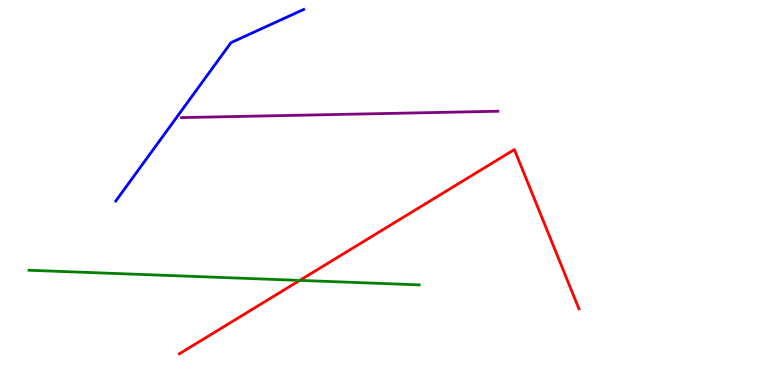[{'lines': ['blue', 'red'], 'intersections': []}, {'lines': ['green', 'red'], 'intersections': [{'x': 3.87, 'y': 2.72}]}, {'lines': ['purple', 'red'], 'intersections': []}, {'lines': ['blue', 'green'], 'intersections': []}, {'lines': ['blue', 'purple'], 'intersections': []}, {'lines': ['green', 'purple'], 'intersections': []}]